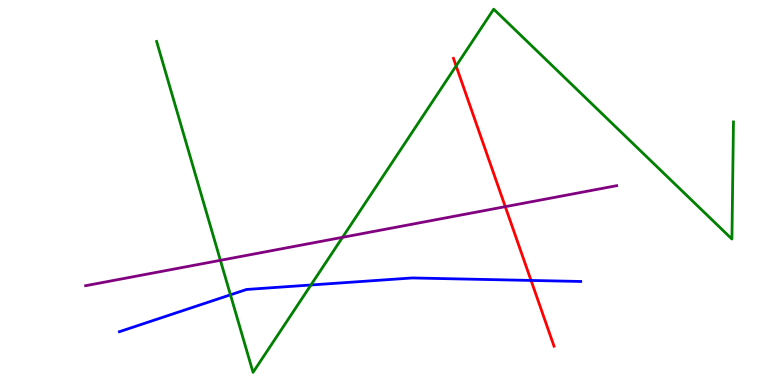[{'lines': ['blue', 'red'], 'intersections': [{'x': 6.85, 'y': 2.72}]}, {'lines': ['green', 'red'], 'intersections': [{'x': 5.89, 'y': 8.29}]}, {'lines': ['purple', 'red'], 'intersections': [{'x': 6.52, 'y': 4.63}]}, {'lines': ['blue', 'green'], 'intersections': [{'x': 2.97, 'y': 2.34}, {'x': 4.01, 'y': 2.6}]}, {'lines': ['blue', 'purple'], 'intersections': []}, {'lines': ['green', 'purple'], 'intersections': [{'x': 2.84, 'y': 3.24}, {'x': 4.42, 'y': 3.84}]}]